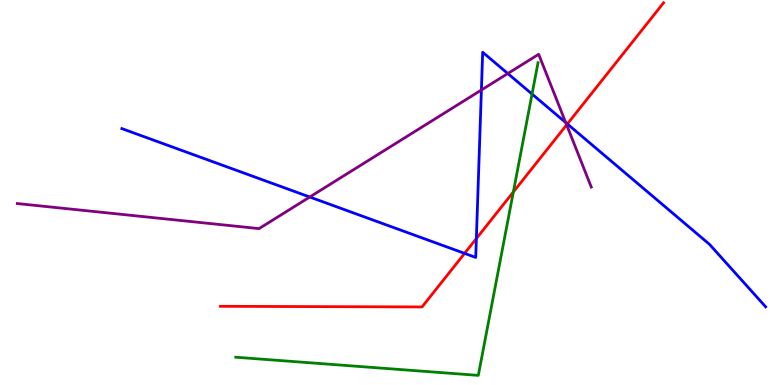[{'lines': ['blue', 'red'], 'intersections': [{'x': 5.99, 'y': 3.42}, {'x': 6.15, 'y': 3.8}, {'x': 7.32, 'y': 6.78}]}, {'lines': ['green', 'red'], 'intersections': [{'x': 6.62, 'y': 5.01}]}, {'lines': ['purple', 'red'], 'intersections': [{'x': 7.31, 'y': 6.76}]}, {'lines': ['blue', 'green'], 'intersections': [{'x': 6.87, 'y': 7.56}]}, {'lines': ['blue', 'purple'], 'intersections': [{'x': 4.0, 'y': 4.88}, {'x': 6.21, 'y': 7.66}, {'x': 6.55, 'y': 8.09}, {'x': 7.3, 'y': 6.82}]}, {'lines': ['green', 'purple'], 'intersections': []}]